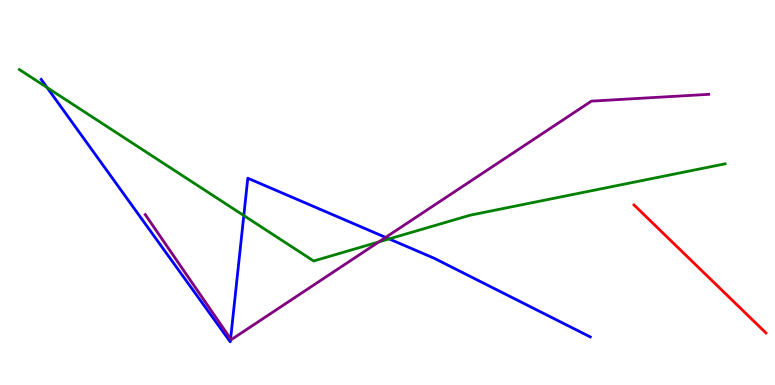[{'lines': ['blue', 'red'], 'intersections': []}, {'lines': ['green', 'red'], 'intersections': []}, {'lines': ['purple', 'red'], 'intersections': []}, {'lines': ['blue', 'green'], 'intersections': [{'x': 0.608, 'y': 7.73}, {'x': 3.15, 'y': 4.4}, {'x': 5.02, 'y': 3.79}]}, {'lines': ['blue', 'purple'], 'intersections': [{'x': 2.98, 'y': 1.2}, {'x': 4.98, 'y': 3.83}]}, {'lines': ['green', 'purple'], 'intersections': [{'x': 4.89, 'y': 3.72}]}]